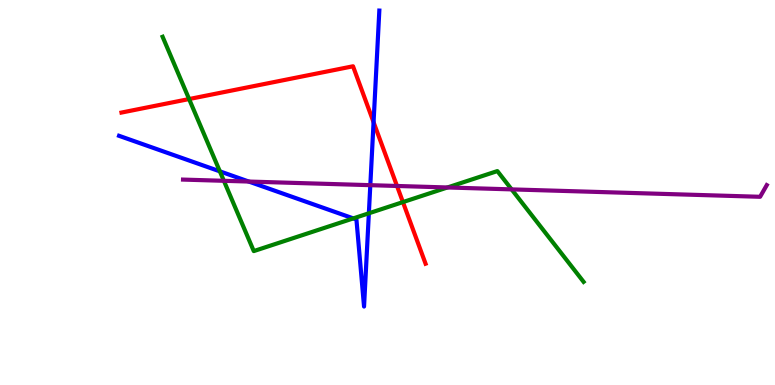[{'lines': ['blue', 'red'], 'intersections': [{'x': 4.82, 'y': 6.83}]}, {'lines': ['green', 'red'], 'intersections': [{'x': 2.44, 'y': 7.43}, {'x': 5.2, 'y': 4.75}]}, {'lines': ['purple', 'red'], 'intersections': [{'x': 5.12, 'y': 5.17}]}, {'lines': ['blue', 'green'], 'intersections': [{'x': 2.84, 'y': 5.55}, {'x': 4.56, 'y': 4.33}, {'x': 4.76, 'y': 4.46}]}, {'lines': ['blue', 'purple'], 'intersections': [{'x': 3.21, 'y': 5.28}, {'x': 4.78, 'y': 5.19}]}, {'lines': ['green', 'purple'], 'intersections': [{'x': 2.89, 'y': 5.3}, {'x': 5.77, 'y': 5.13}, {'x': 6.6, 'y': 5.08}]}]